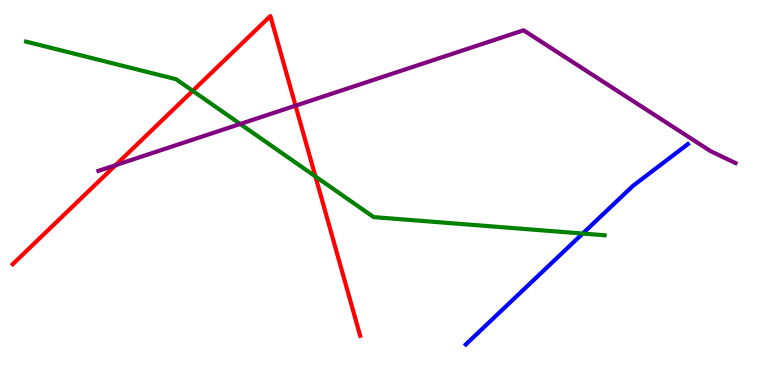[{'lines': ['blue', 'red'], 'intersections': []}, {'lines': ['green', 'red'], 'intersections': [{'x': 2.49, 'y': 7.64}, {'x': 4.07, 'y': 5.42}]}, {'lines': ['purple', 'red'], 'intersections': [{'x': 1.49, 'y': 5.71}, {'x': 3.81, 'y': 7.26}]}, {'lines': ['blue', 'green'], 'intersections': [{'x': 7.52, 'y': 3.93}]}, {'lines': ['blue', 'purple'], 'intersections': []}, {'lines': ['green', 'purple'], 'intersections': [{'x': 3.1, 'y': 6.78}]}]